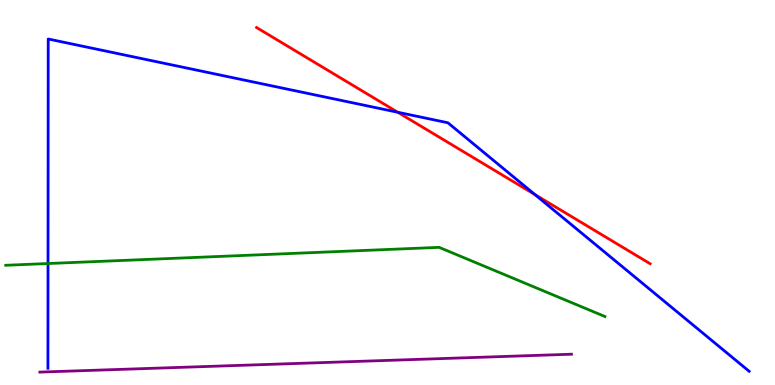[{'lines': ['blue', 'red'], 'intersections': [{'x': 5.13, 'y': 7.08}, {'x': 6.9, 'y': 4.94}]}, {'lines': ['green', 'red'], 'intersections': []}, {'lines': ['purple', 'red'], 'intersections': []}, {'lines': ['blue', 'green'], 'intersections': [{'x': 0.62, 'y': 3.16}]}, {'lines': ['blue', 'purple'], 'intersections': []}, {'lines': ['green', 'purple'], 'intersections': []}]